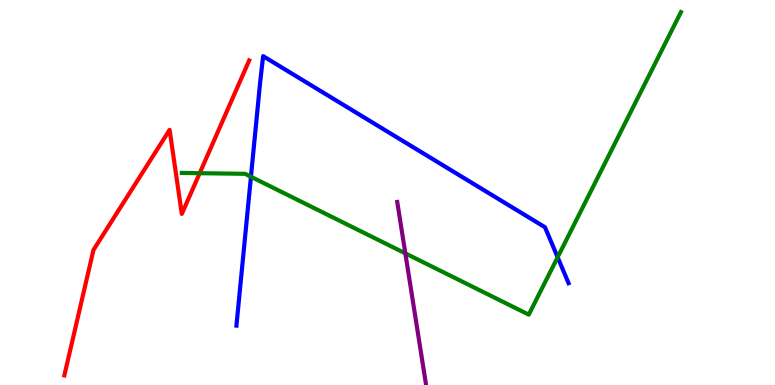[{'lines': ['blue', 'red'], 'intersections': []}, {'lines': ['green', 'red'], 'intersections': [{'x': 2.58, 'y': 5.5}]}, {'lines': ['purple', 'red'], 'intersections': []}, {'lines': ['blue', 'green'], 'intersections': [{'x': 3.24, 'y': 5.41}, {'x': 7.2, 'y': 3.32}]}, {'lines': ['blue', 'purple'], 'intersections': []}, {'lines': ['green', 'purple'], 'intersections': [{'x': 5.23, 'y': 3.42}]}]